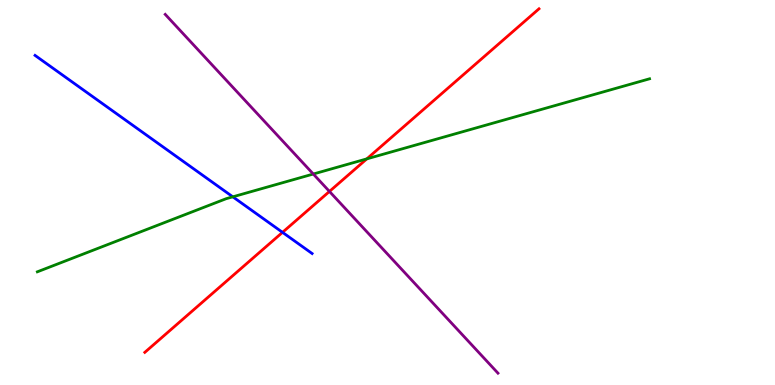[{'lines': ['blue', 'red'], 'intersections': [{'x': 3.65, 'y': 3.96}]}, {'lines': ['green', 'red'], 'intersections': [{'x': 4.73, 'y': 5.87}]}, {'lines': ['purple', 'red'], 'intersections': [{'x': 4.25, 'y': 5.03}]}, {'lines': ['blue', 'green'], 'intersections': [{'x': 3.0, 'y': 4.89}]}, {'lines': ['blue', 'purple'], 'intersections': []}, {'lines': ['green', 'purple'], 'intersections': [{'x': 4.04, 'y': 5.48}]}]